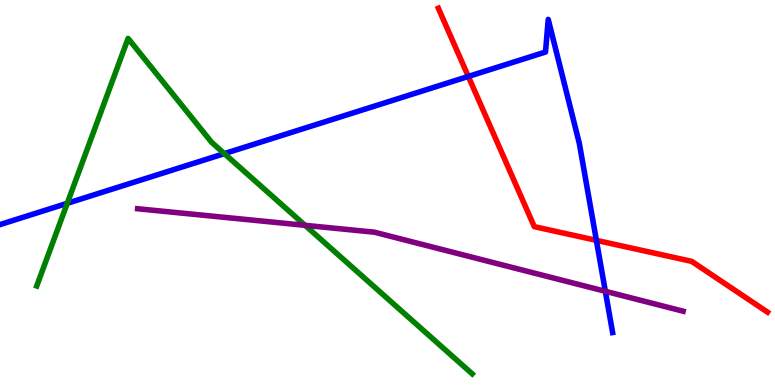[{'lines': ['blue', 'red'], 'intersections': [{'x': 6.04, 'y': 8.01}, {'x': 7.7, 'y': 3.76}]}, {'lines': ['green', 'red'], 'intersections': []}, {'lines': ['purple', 'red'], 'intersections': []}, {'lines': ['blue', 'green'], 'intersections': [{'x': 0.868, 'y': 4.72}, {'x': 2.89, 'y': 6.01}]}, {'lines': ['blue', 'purple'], 'intersections': [{'x': 7.81, 'y': 2.43}]}, {'lines': ['green', 'purple'], 'intersections': [{'x': 3.94, 'y': 4.15}]}]